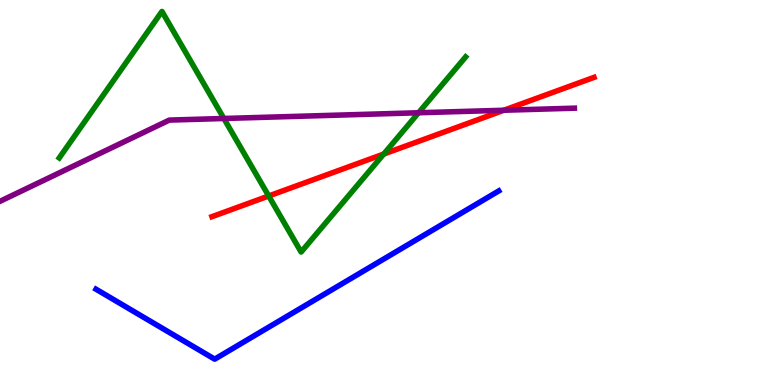[{'lines': ['blue', 'red'], 'intersections': []}, {'lines': ['green', 'red'], 'intersections': [{'x': 3.47, 'y': 4.91}, {'x': 4.95, 'y': 6.0}]}, {'lines': ['purple', 'red'], 'intersections': [{'x': 6.5, 'y': 7.14}]}, {'lines': ['blue', 'green'], 'intersections': []}, {'lines': ['blue', 'purple'], 'intersections': []}, {'lines': ['green', 'purple'], 'intersections': [{'x': 2.89, 'y': 6.92}, {'x': 5.4, 'y': 7.07}]}]